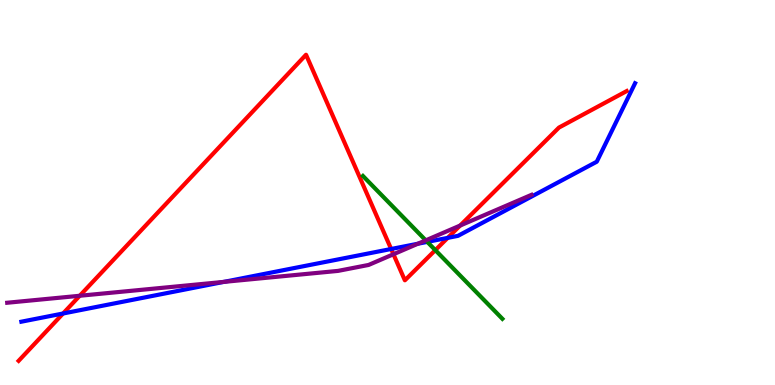[{'lines': ['blue', 'red'], 'intersections': [{'x': 0.814, 'y': 1.86}, {'x': 5.05, 'y': 3.53}, {'x': 5.78, 'y': 3.82}]}, {'lines': ['green', 'red'], 'intersections': [{'x': 5.62, 'y': 3.5}]}, {'lines': ['purple', 'red'], 'intersections': [{'x': 1.03, 'y': 2.32}, {'x': 5.08, 'y': 3.4}, {'x': 5.94, 'y': 4.14}]}, {'lines': ['blue', 'green'], 'intersections': [{'x': 5.51, 'y': 3.72}]}, {'lines': ['blue', 'purple'], 'intersections': [{'x': 2.89, 'y': 2.68}, {'x': 5.39, 'y': 3.67}]}, {'lines': ['green', 'purple'], 'intersections': [{'x': 5.49, 'y': 3.76}]}]